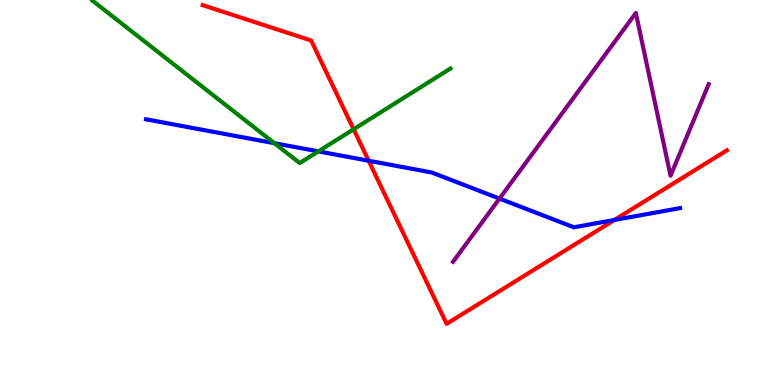[{'lines': ['blue', 'red'], 'intersections': [{'x': 4.76, 'y': 5.82}, {'x': 7.93, 'y': 4.29}]}, {'lines': ['green', 'red'], 'intersections': [{'x': 4.56, 'y': 6.64}]}, {'lines': ['purple', 'red'], 'intersections': []}, {'lines': ['blue', 'green'], 'intersections': [{'x': 3.54, 'y': 6.28}, {'x': 4.11, 'y': 6.07}]}, {'lines': ['blue', 'purple'], 'intersections': [{'x': 6.44, 'y': 4.84}]}, {'lines': ['green', 'purple'], 'intersections': []}]